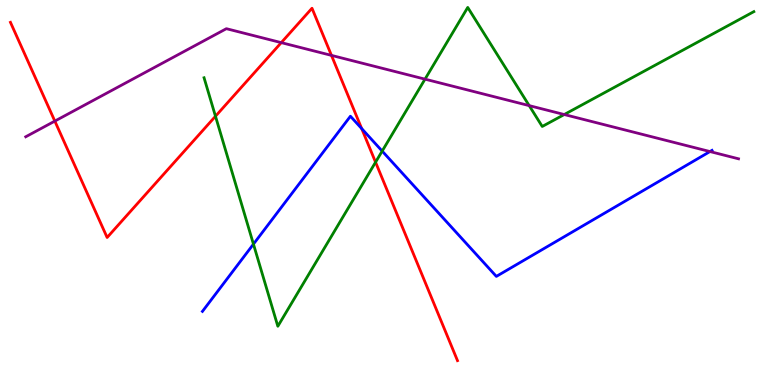[{'lines': ['blue', 'red'], 'intersections': [{'x': 4.67, 'y': 6.66}]}, {'lines': ['green', 'red'], 'intersections': [{'x': 2.78, 'y': 6.98}, {'x': 4.85, 'y': 5.79}]}, {'lines': ['purple', 'red'], 'intersections': [{'x': 0.708, 'y': 6.85}, {'x': 3.63, 'y': 8.89}, {'x': 4.28, 'y': 8.56}]}, {'lines': ['blue', 'green'], 'intersections': [{'x': 3.27, 'y': 3.66}, {'x': 4.93, 'y': 6.08}]}, {'lines': ['blue', 'purple'], 'intersections': [{'x': 9.16, 'y': 6.06}]}, {'lines': ['green', 'purple'], 'intersections': [{'x': 5.48, 'y': 7.94}, {'x': 6.83, 'y': 7.26}, {'x': 7.28, 'y': 7.03}]}]